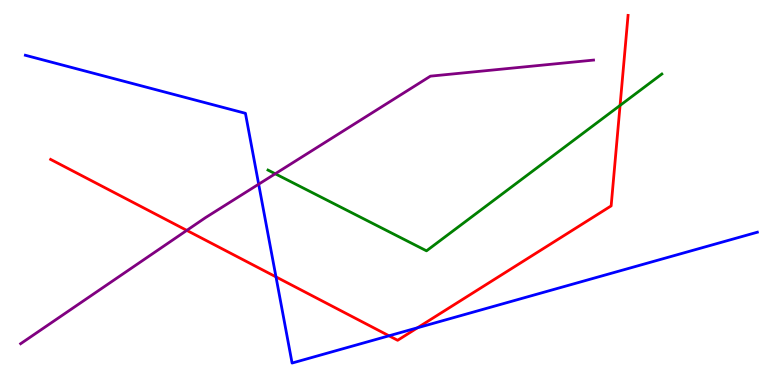[{'lines': ['blue', 'red'], 'intersections': [{'x': 3.56, 'y': 2.81}, {'x': 5.02, 'y': 1.28}, {'x': 5.39, 'y': 1.49}]}, {'lines': ['green', 'red'], 'intersections': [{'x': 8.0, 'y': 7.26}]}, {'lines': ['purple', 'red'], 'intersections': [{'x': 2.41, 'y': 4.02}]}, {'lines': ['blue', 'green'], 'intersections': []}, {'lines': ['blue', 'purple'], 'intersections': [{'x': 3.34, 'y': 5.22}]}, {'lines': ['green', 'purple'], 'intersections': [{'x': 3.55, 'y': 5.49}]}]